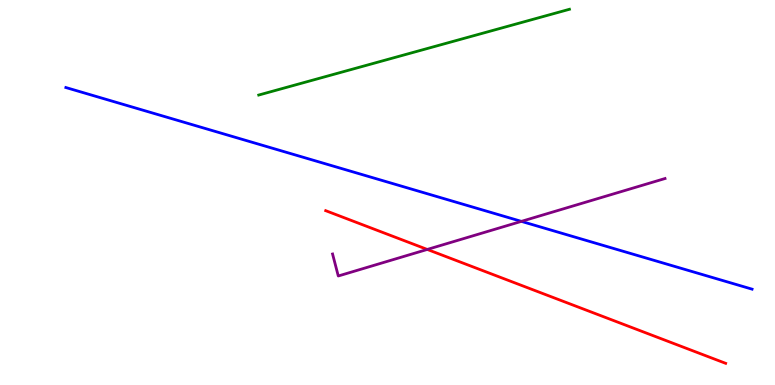[{'lines': ['blue', 'red'], 'intersections': []}, {'lines': ['green', 'red'], 'intersections': []}, {'lines': ['purple', 'red'], 'intersections': [{'x': 5.51, 'y': 3.52}]}, {'lines': ['blue', 'green'], 'intersections': []}, {'lines': ['blue', 'purple'], 'intersections': [{'x': 6.73, 'y': 4.25}]}, {'lines': ['green', 'purple'], 'intersections': []}]